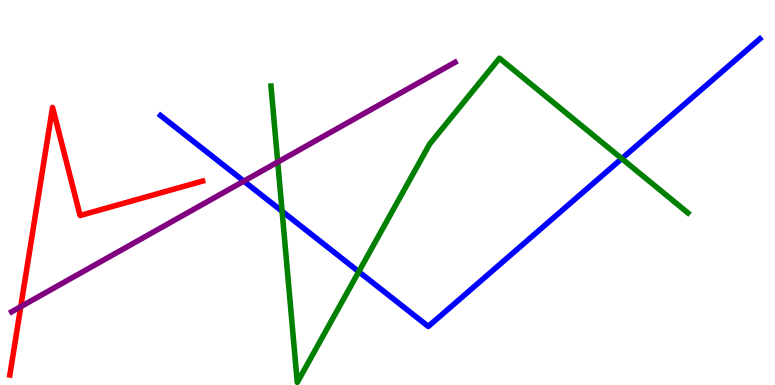[{'lines': ['blue', 'red'], 'intersections': []}, {'lines': ['green', 'red'], 'intersections': []}, {'lines': ['purple', 'red'], 'intersections': [{'x': 0.268, 'y': 2.03}]}, {'lines': ['blue', 'green'], 'intersections': [{'x': 3.64, 'y': 4.51}, {'x': 4.63, 'y': 2.94}, {'x': 8.02, 'y': 5.88}]}, {'lines': ['blue', 'purple'], 'intersections': [{'x': 3.15, 'y': 5.3}]}, {'lines': ['green', 'purple'], 'intersections': [{'x': 3.58, 'y': 5.79}]}]